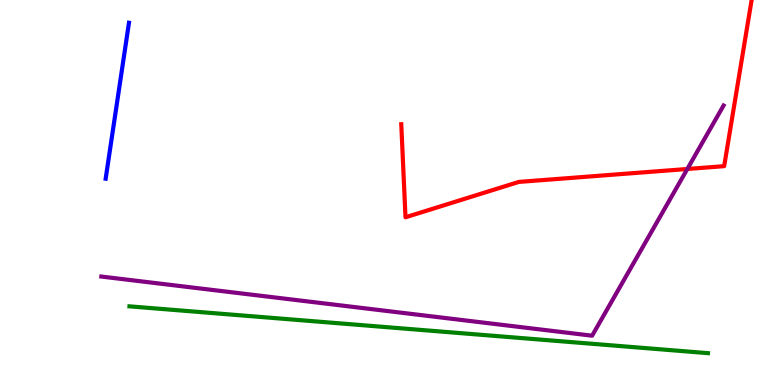[{'lines': ['blue', 'red'], 'intersections': []}, {'lines': ['green', 'red'], 'intersections': []}, {'lines': ['purple', 'red'], 'intersections': [{'x': 8.87, 'y': 5.61}]}, {'lines': ['blue', 'green'], 'intersections': []}, {'lines': ['blue', 'purple'], 'intersections': []}, {'lines': ['green', 'purple'], 'intersections': []}]